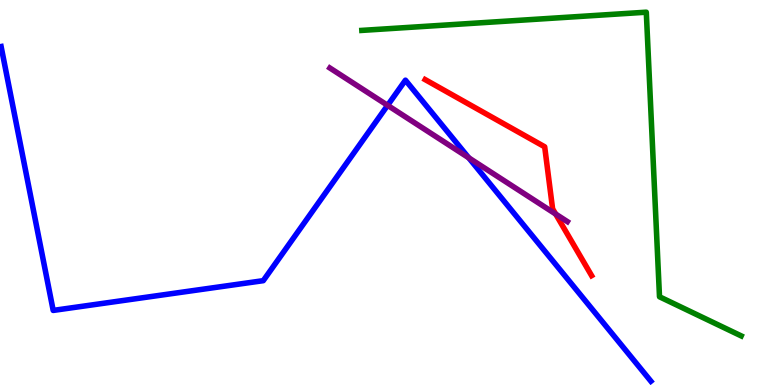[{'lines': ['blue', 'red'], 'intersections': []}, {'lines': ['green', 'red'], 'intersections': []}, {'lines': ['purple', 'red'], 'intersections': [{'x': 7.17, 'y': 4.44}]}, {'lines': ['blue', 'green'], 'intersections': []}, {'lines': ['blue', 'purple'], 'intersections': [{'x': 5.0, 'y': 7.26}, {'x': 6.05, 'y': 5.9}]}, {'lines': ['green', 'purple'], 'intersections': []}]